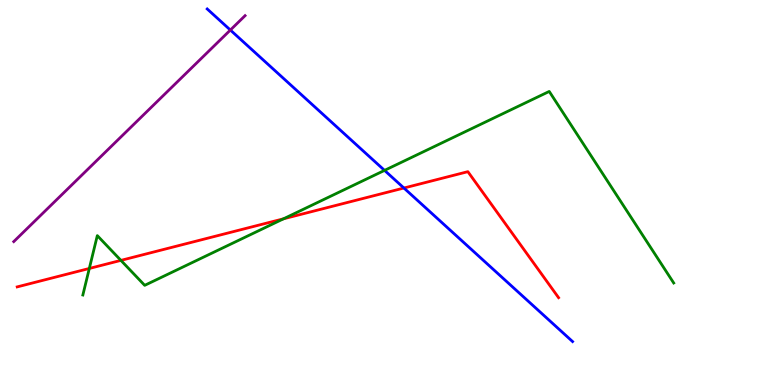[{'lines': ['blue', 'red'], 'intersections': [{'x': 5.21, 'y': 5.12}]}, {'lines': ['green', 'red'], 'intersections': [{'x': 1.15, 'y': 3.03}, {'x': 1.56, 'y': 3.24}, {'x': 3.66, 'y': 4.32}]}, {'lines': ['purple', 'red'], 'intersections': []}, {'lines': ['blue', 'green'], 'intersections': [{'x': 4.96, 'y': 5.57}]}, {'lines': ['blue', 'purple'], 'intersections': [{'x': 2.97, 'y': 9.22}]}, {'lines': ['green', 'purple'], 'intersections': []}]